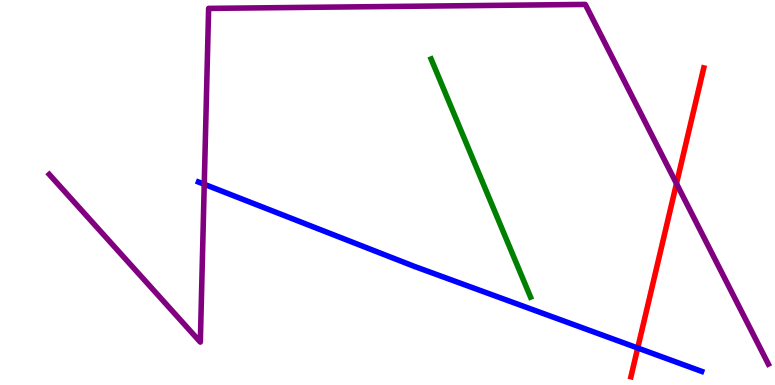[{'lines': ['blue', 'red'], 'intersections': [{'x': 8.23, 'y': 0.961}]}, {'lines': ['green', 'red'], 'intersections': []}, {'lines': ['purple', 'red'], 'intersections': [{'x': 8.73, 'y': 5.23}]}, {'lines': ['blue', 'green'], 'intersections': []}, {'lines': ['blue', 'purple'], 'intersections': [{'x': 2.64, 'y': 5.21}]}, {'lines': ['green', 'purple'], 'intersections': []}]